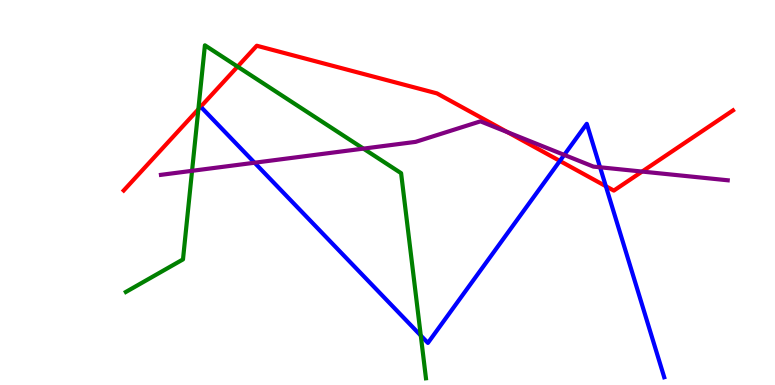[{'lines': ['blue', 'red'], 'intersections': [{'x': 7.22, 'y': 5.82}, {'x': 7.82, 'y': 5.16}]}, {'lines': ['green', 'red'], 'intersections': [{'x': 2.56, 'y': 7.16}, {'x': 3.07, 'y': 8.27}]}, {'lines': ['purple', 'red'], 'intersections': [{'x': 6.55, 'y': 6.57}, {'x': 8.29, 'y': 5.54}]}, {'lines': ['blue', 'green'], 'intersections': [{'x': 5.43, 'y': 1.29}]}, {'lines': ['blue', 'purple'], 'intersections': [{'x': 3.28, 'y': 5.77}, {'x': 7.28, 'y': 5.98}, {'x': 7.74, 'y': 5.65}]}, {'lines': ['green', 'purple'], 'intersections': [{'x': 2.48, 'y': 5.56}, {'x': 4.69, 'y': 6.14}]}]